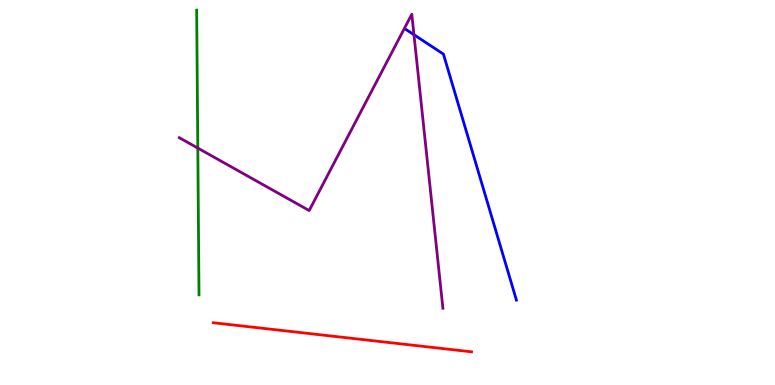[{'lines': ['blue', 'red'], 'intersections': []}, {'lines': ['green', 'red'], 'intersections': []}, {'lines': ['purple', 'red'], 'intersections': []}, {'lines': ['blue', 'green'], 'intersections': []}, {'lines': ['blue', 'purple'], 'intersections': [{'x': 5.34, 'y': 9.1}]}, {'lines': ['green', 'purple'], 'intersections': [{'x': 2.55, 'y': 6.15}]}]